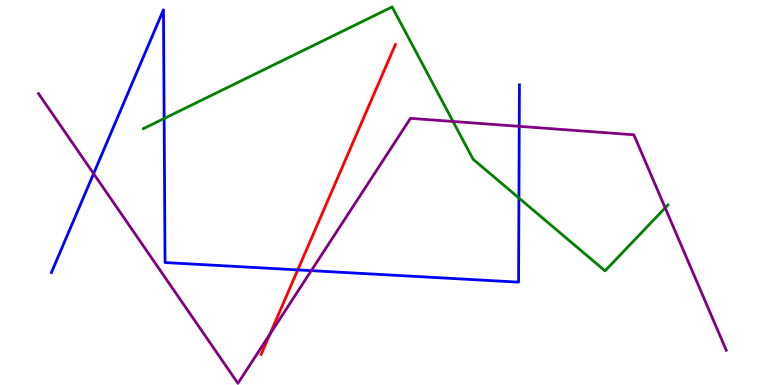[{'lines': ['blue', 'red'], 'intersections': [{'x': 3.84, 'y': 2.99}]}, {'lines': ['green', 'red'], 'intersections': []}, {'lines': ['purple', 'red'], 'intersections': [{'x': 3.48, 'y': 1.32}]}, {'lines': ['blue', 'green'], 'intersections': [{'x': 2.12, 'y': 6.92}, {'x': 6.7, 'y': 4.86}]}, {'lines': ['blue', 'purple'], 'intersections': [{'x': 1.21, 'y': 5.49}, {'x': 4.02, 'y': 2.97}, {'x': 6.7, 'y': 6.72}]}, {'lines': ['green', 'purple'], 'intersections': [{'x': 5.85, 'y': 6.84}, {'x': 8.58, 'y': 4.6}]}]